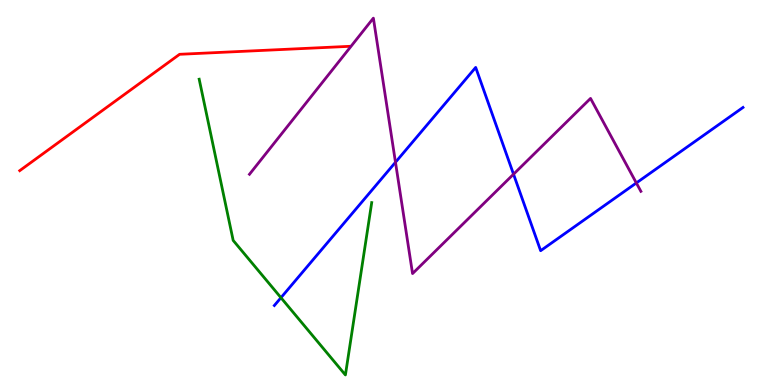[{'lines': ['blue', 'red'], 'intersections': []}, {'lines': ['green', 'red'], 'intersections': []}, {'lines': ['purple', 'red'], 'intersections': []}, {'lines': ['blue', 'green'], 'intersections': [{'x': 3.63, 'y': 2.27}]}, {'lines': ['blue', 'purple'], 'intersections': [{'x': 5.1, 'y': 5.79}, {'x': 6.63, 'y': 5.48}, {'x': 8.21, 'y': 5.25}]}, {'lines': ['green', 'purple'], 'intersections': []}]